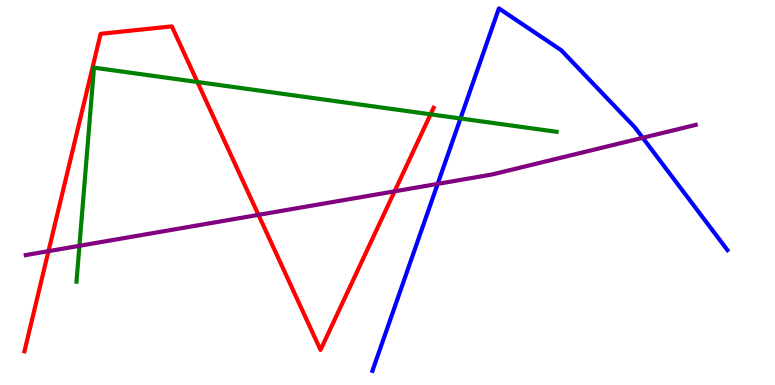[{'lines': ['blue', 'red'], 'intersections': []}, {'lines': ['green', 'red'], 'intersections': [{'x': 2.55, 'y': 7.87}, {'x': 5.56, 'y': 7.03}]}, {'lines': ['purple', 'red'], 'intersections': [{'x': 0.626, 'y': 3.48}, {'x': 3.33, 'y': 4.42}, {'x': 5.09, 'y': 5.03}]}, {'lines': ['blue', 'green'], 'intersections': [{'x': 5.94, 'y': 6.92}]}, {'lines': ['blue', 'purple'], 'intersections': [{'x': 5.65, 'y': 5.22}, {'x': 8.29, 'y': 6.42}]}, {'lines': ['green', 'purple'], 'intersections': [{'x': 1.02, 'y': 3.62}]}]